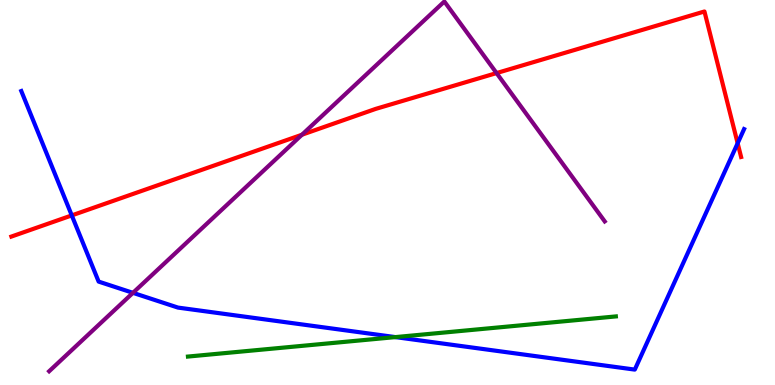[{'lines': ['blue', 'red'], 'intersections': [{'x': 0.926, 'y': 4.41}, {'x': 9.52, 'y': 6.28}]}, {'lines': ['green', 'red'], 'intersections': []}, {'lines': ['purple', 'red'], 'intersections': [{'x': 3.9, 'y': 6.5}, {'x': 6.41, 'y': 8.1}]}, {'lines': ['blue', 'green'], 'intersections': [{'x': 5.1, 'y': 1.24}]}, {'lines': ['blue', 'purple'], 'intersections': [{'x': 1.72, 'y': 2.39}]}, {'lines': ['green', 'purple'], 'intersections': []}]